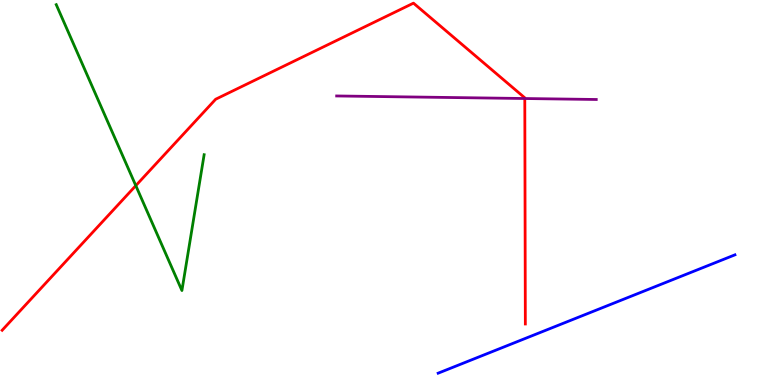[{'lines': ['blue', 'red'], 'intersections': []}, {'lines': ['green', 'red'], 'intersections': [{'x': 1.75, 'y': 5.18}]}, {'lines': ['purple', 'red'], 'intersections': [{'x': 6.77, 'y': 7.44}]}, {'lines': ['blue', 'green'], 'intersections': []}, {'lines': ['blue', 'purple'], 'intersections': []}, {'lines': ['green', 'purple'], 'intersections': []}]